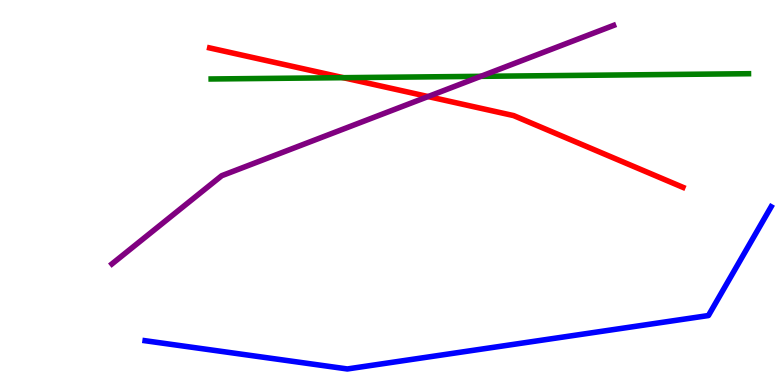[{'lines': ['blue', 'red'], 'intersections': []}, {'lines': ['green', 'red'], 'intersections': [{'x': 4.43, 'y': 7.98}]}, {'lines': ['purple', 'red'], 'intersections': [{'x': 5.52, 'y': 7.49}]}, {'lines': ['blue', 'green'], 'intersections': []}, {'lines': ['blue', 'purple'], 'intersections': []}, {'lines': ['green', 'purple'], 'intersections': [{'x': 6.2, 'y': 8.02}]}]